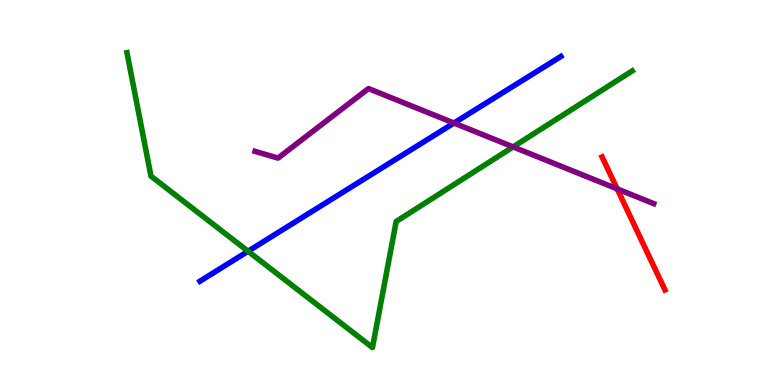[{'lines': ['blue', 'red'], 'intersections': []}, {'lines': ['green', 'red'], 'intersections': []}, {'lines': ['purple', 'red'], 'intersections': [{'x': 7.96, 'y': 5.09}]}, {'lines': ['blue', 'green'], 'intersections': [{'x': 3.2, 'y': 3.47}]}, {'lines': ['blue', 'purple'], 'intersections': [{'x': 5.86, 'y': 6.8}]}, {'lines': ['green', 'purple'], 'intersections': [{'x': 6.62, 'y': 6.18}]}]